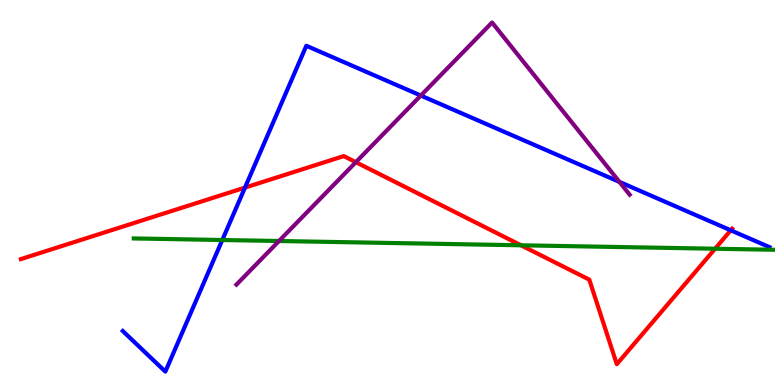[{'lines': ['blue', 'red'], 'intersections': [{'x': 3.16, 'y': 5.13}, {'x': 9.43, 'y': 4.02}]}, {'lines': ['green', 'red'], 'intersections': [{'x': 6.72, 'y': 3.63}, {'x': 9.23, 'y': 3.54}]}, {'lines': ['purple', 'red'], 'intersections': [{'x': 4.59, 'y': 5.79}]}, {'lines': ['blue', 'green'], 'intersections': [{'x': 2.87, 'y': 3.77}]}, {'lines': ['blue', 'purple'], 'intersections': [{'x': 5.43, 'y': 7.52}, {'x': 7.99, 'y': 5.28}]}, {'lines': ['green', 'purple'], 'intersections': [{'x': 3.6, 'y': 3.74}]}]